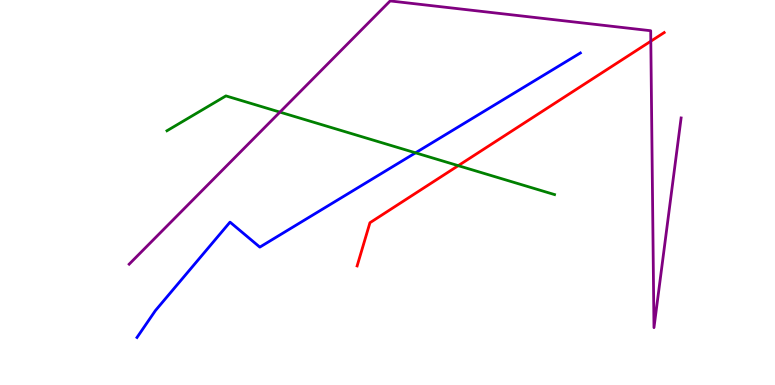[{'lines': ['blue', 'red'], 'intersections': []}, {'lines': ['green', 'red'], 'intersections': [{'x': 5.91, 'y': 5.7}]}, {'lines': ['purple', 'red'], 'intersections': [{'x': 8.4, 'y': 8.93}]}, {'lines': ['blue', 'green'], 'intersections': [{'x': 5.36, 'y': 6.03}]}, {'lines': ['blue', 'purple'], 'intersections': []}, {'lines': ['green', 'purple'], 'intersections': [{'x': 3.61, 'y': 7.09}]}]